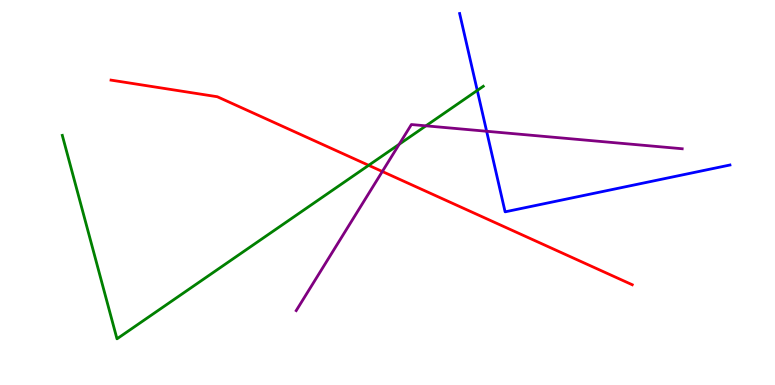[{'lines': ['blue', 'red'], 'intersections': []}, {'lines': ['green', 'red'], 'intersections': [{'x': 4.76, 'y': 5.71}]}, {'lines': ['purple', 'red'], 'intersections': [{'x': 4.93, 'y': 5.55}]}, {'lines': ['blue', 'green'], 'intersections': [{'x': 6.16, 'y': 7.65}]}, {'lines': ['blue', 'purple'], 'intersections': [{'x': 6.28, 'y': 6.59}]}, {'lines': ['green', 'purple'], 'intersections': [{'x': 5.15, 'y': 6.25}, {'x': 5.5, 'y': 6.73}]}]